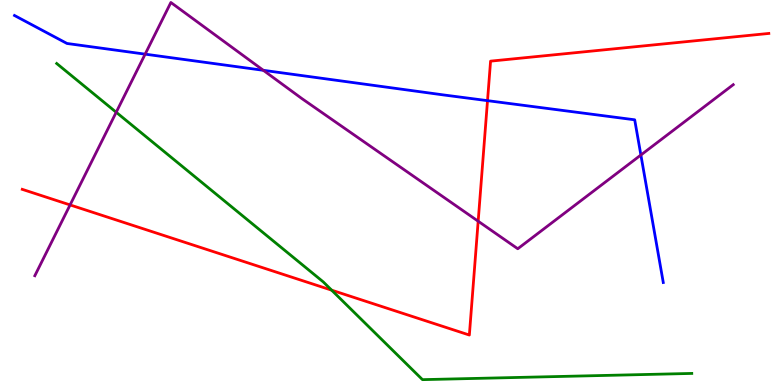[{'lines': ['blue', 'red'], 'intersections': [{'x': 6.29, 'y': 7.39}]}, {'lines': ['green', 'red'], 'intersections': [{'x': 4.28, 'y': 2.46}]}, {'lines': ['purple', 'red'], 'intersections': [{'x': 0.904, 'y': 4.68}, {'x': 6.17, 'y': 4.25}]}, {'lines': ['blue', 'green'], 'intersections': []}, {'lines': ['blue', 'purple'], 'intersections': [{'x': 1.87, 'y': 8.59}, {'x': 3.4, 'y': 8.17}, {'x': 8.27, 'y': 5.97}]}, {'lines': ['green', 'purple'], 'intersections': [{'x': 1.5, 'y': 7.08}]}]